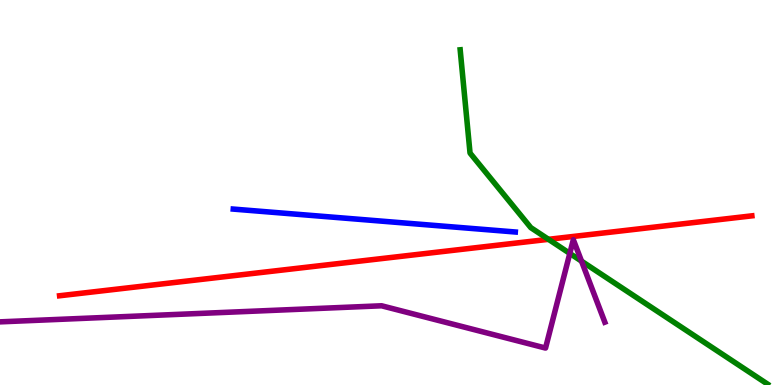[{'lines': ['blue', 'red'], 'intersections': []}, {'lines': ['green', 'red'], 'intersections': [{'x': 7.08, 'y': 3.78}]}, {'lines': ['purple', 'red'], 'intersections': []}, {'lines': ['blue', 'green'], 'intersections': []}, {'lines': ['blue', 'purple'], 'intersections': []}, {'lines': ['green', 'purple'], 'intersections': [{'x': 7.35, 'y': 3.42}, {'x': 7.5, 'y': 3.22}]}]